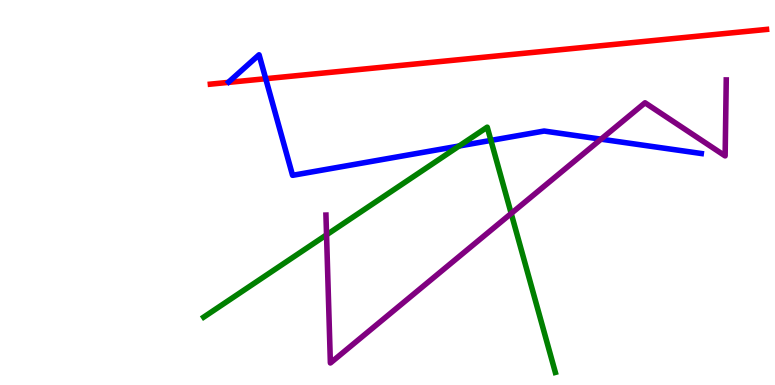[{'lines': ['blue', 'red'], 'intersections': [{'x': 3.43, 'y': 7.96}]}, {'lines': ['green', 'red'], 'intersections': []}, {'lines': ['purple', 'red'], 'intersections': []}, {'lines': ['blue', 'green'], 'intersections': [{'x': 5.92, 'y': 6.21}, {'x': 6.33, 'y': 6.35}]}, {'lines': ['blue', 'purple'], 'intersections': [{'x': 7.76, 'y': 6.39}]}, {'lines': ['green', 'purple'], 'intersections': [{'x': 4.21, 'y': 3.9}, {'x': 6.6, 'y': 4.46}]}]